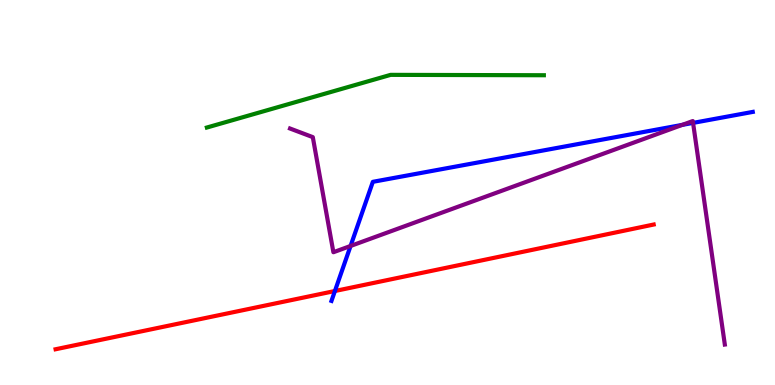[{'lines': ['blue', 'red'], 'intersections': [{'x': 4.32, 'y': 2.44}]}, {'lines': ['green', 'red'], 'intersections': []}, {'lines': ['purple', 'red'], 'intersections': []}, {'lines': ['blue', 'green'], 'intersections': []}, {'lines': ['blue', 'purple'], 'intersections': [{'x': 4.52, 'y': 3.61}, {'x': 8.8, 'y': 6.76}, {'x': 8.94, 'y': 6.81}]}, {'lines': ['green', 'purple'], 'intersections': []}]